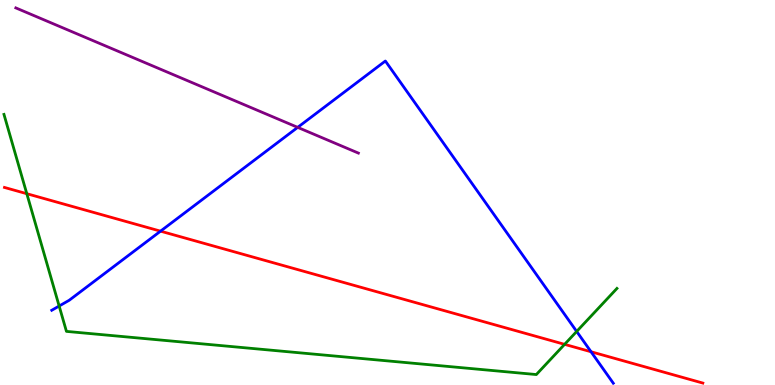[{'lines': ['blue', 'red'], 'intersections': [{'x': 2.07, 'y': 4.0}, {'x': 7.63, 'y': 0.863}]}, {'lines': ['green', 'red'], 'intersections': [{'x': 0.346, 'y': 4.97}, {'x': 7.29, 'y': 1.06}]}, {'lines': ['purple', 'red'], 'intersections': []}, {'lines': ['blue', 'green'], 'intersections': [{'x': 0.763, 'y': 2.05}, {'x': 7.44, 'y': 1.39}]}, {'lines': ['blue', 'purple'], 'intersections': [{'x': 3.84, 'y': 6.69}]}, {'lines': ['green', 'purple'], 'intersections': []}]